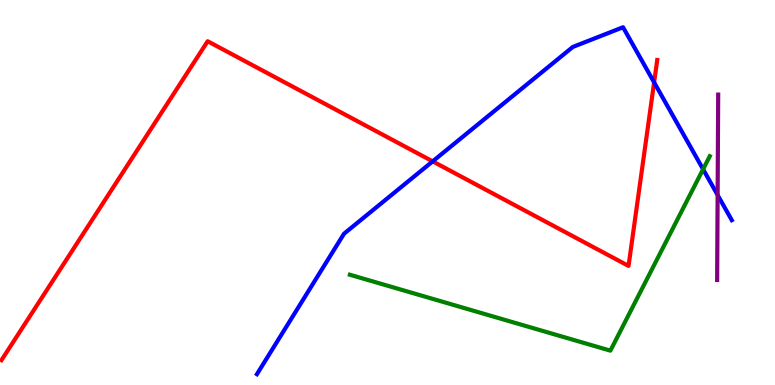[{'lines': ['blue', 'red'], 'intersections': [{'x': 5.58, 'y': 5.81}, {'x': 8.44, 'y': 7.86}]}, {'lines': ['green', 'red'], 'intersections': []}, {'lines': ['purple', 'red'], 'intersections': []}, {'lines': ['blue', 'green'], 'intersections': [{'x': 9.07, 'y': 5.6}]}, {'lines': ['blue', 'purple'], 'intersections': [{'x': 9.26, 'y': 4.93}]}, {'lines': ['green', 'purple'], 'intersections': []}]